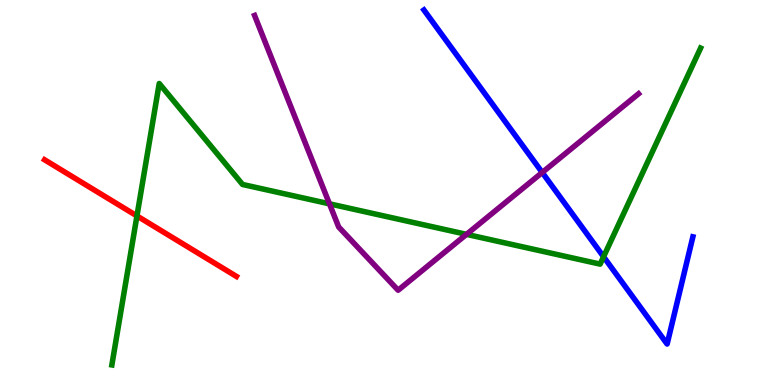[{'lines': ['blue', 'red'], 'intersections': []}, {'lines': ['green', 'red'], 'intersections': [{'x': 1.77, 'y': 4.39}]}, {'lines': ['purple', 'red'], 'intersections': []}, {'lines': ['blue', 'green'], 'intersections': [{'x': 7.79, 'y': 3.33}]}, {'lines': ['blue', 'purple'], 'intersections': [{'x': 7.0, 'y': 5.52}]}, {'lines': ['green', 'purple'], 'intersections': [{'x': 4.25, 'y': 4.71}, {'x': 6.02, 'y': 3.91}]}]